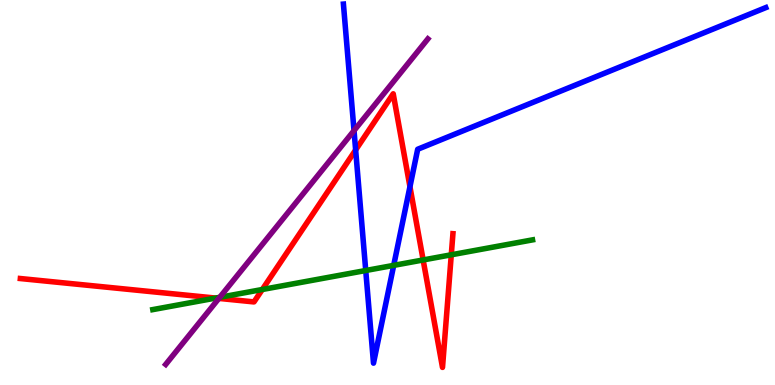[{'lines': ['blue', 'red'], 'intersections': [{'x': 4.59, 'y': 6.1}, {'x': 5.29, 'y': 5.15}]}, {'lines': ['green', 'red'], 'intersections': [{'x': 2.78, 'y': 2.26}, {'x': 3.38, 'y': 2.48}, {'x': 5.46, 'y': 3.25}, {'x': 5.82, 'y': 3.38}]}, {'lines': ['purple', 'red'], 'intersections': [{'x': 2.82, 'y': 2.25}]}, {'lines': ['blue', 'green'], 'intersections': [{'x': 4.72, 'y': 2.97}, {'x': 5.08, 'y': 3.11}]}, {'lines': ['blue', 'purple'], 'intersections': [{'x': 4.57, 'y': 6.61}]}, {'lines': ['green', 'purple'], 'intersections': [{'x': 2.84, 'y': 2.28}]}]